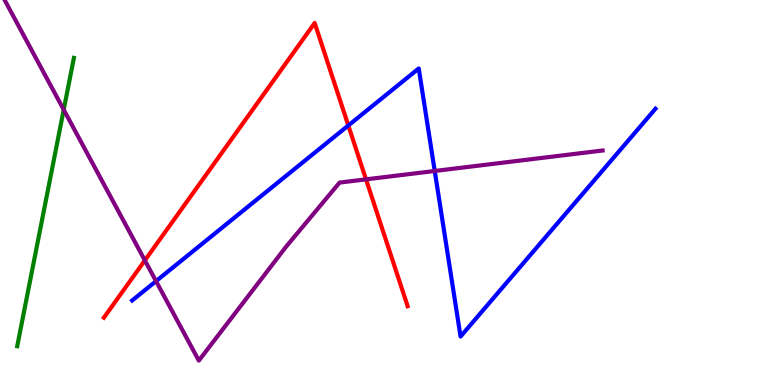[{'lines': ['blue', 'red'], 'intersections': [{'x': 4.49, 'y': 6.74}]}, {'lines': ['green', 'red'], 'intersections': []}, {'lines': ['purple', 'red'], 'intersections': [{'x': 1.87, 'y': 3.24}, {'x': 4.72, 'y': 5.34}]}, {'lines': ['blue', 'green'], 'intersections': []}, {'lines': ['blue', 'purple'], 'intersections': [{'x': 2.01, 'y': 2.7}, {'x': 5.61, 'y': 5.56}]}, {'lines': ['green', 'purple'], 'intersections': [{'x': 0.822, 'y': 7.15}]}]